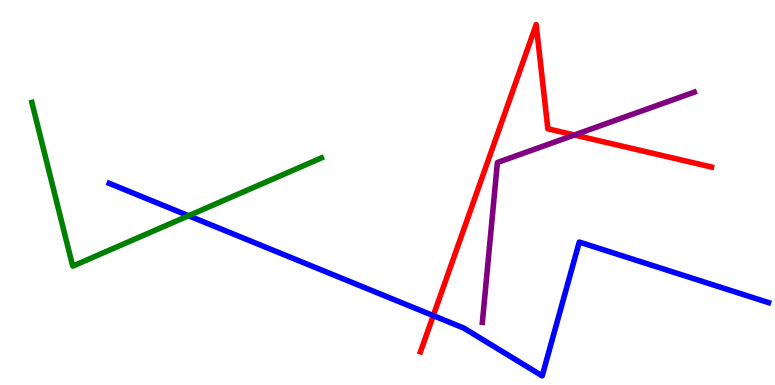[{'lines': ['blue', 'red'], 'intersections': [{'x': 5.59, 'y': 1.8}]}, {'lines': ['green', 'red'], 'intersections': []}, {'lines': ['purple', 'red'], 'intersections': [{'x': 7.41, 'y': 6.49}]}, {'lines': ['blue', 'green'], 'intersections': [{'x': 2.43, 'y': 4.4}]}, {'lines': ['blue', 'purple'], 'intersections': []}, {'lines': ['green', 'purple'], 'intersections': []}]